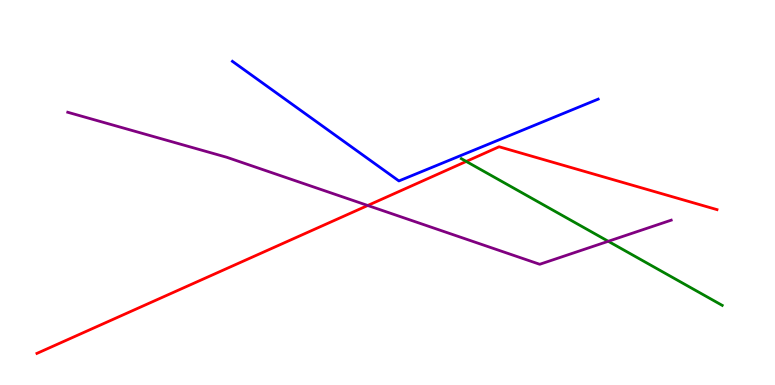[{'lines': ['blue', 'red'], 'intersections': []}, {'lines': ['green', 'red'], 'intersections': [{'x': 6.02, 'y': 5.81}]}, {'lines': ['purple', 'red'], 'intersections': [{'x': 4.75, 'y': 4.66}]}, {'lines': ['blue', 'green'], 'intersections': []}, {'lines': ['blue', 'purple'], 'intersections': []}, {'lines': ['green', 'purple'], 'intersections': [{'x': 7.85, 'y': 3.73}]}]